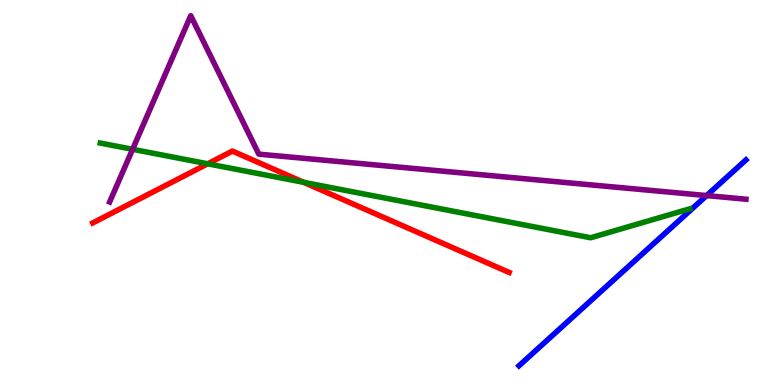[{'lines': ['blue', 'red'], 'intersections': []}, {'lines': ['green', 'red'], 'intersections': [{'x': 2.68, 'y': 5.75}, {'x': 3.92, 'y': 5.26}]}, {'lines': ['purple', 'red'], 'intersections': []}, {'lines': ['blue', 'green'], 'intersections': []}, {'lines': ['blue', 'purple'], 'intersections': [{'x': 9.12, 'y': 4.92}]}, {'lines': ['green', 'purple'], 'intersections': [{'x': 1.71, 'y': 6.12}]}]